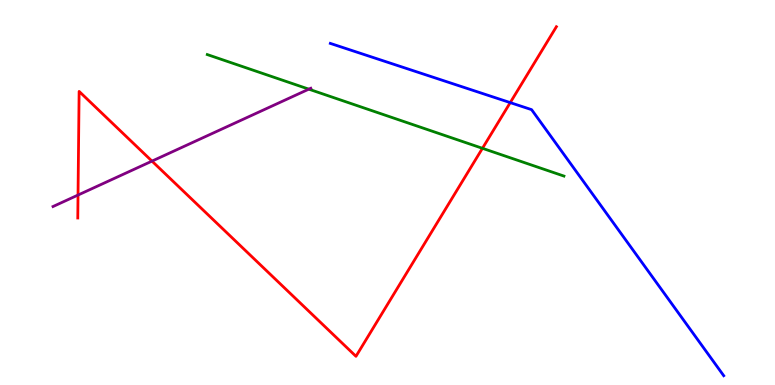[{'lines': ['blue', 'red'], 'intersections': [{'x': 6.58, 'y': 7.33}]}, {'lines': ['green', 'red'], 'intersections': [{'x': 6.23, 'y': 6.15}]}, {'lines': ['purple', 'red'], 'intersections': [{'x': 1.01, 'y': 4.93}, {'x': 1.96, 'y': 5.82}]}, {'lines': ['blue', 'green'], 'intersections': []}, {'lines': ['blue', 'purple'], 'intersections': []}, {'lines': ['green', 'purple'], 'intersections': [{'x': 3.98, 'y': 7.68}]}]